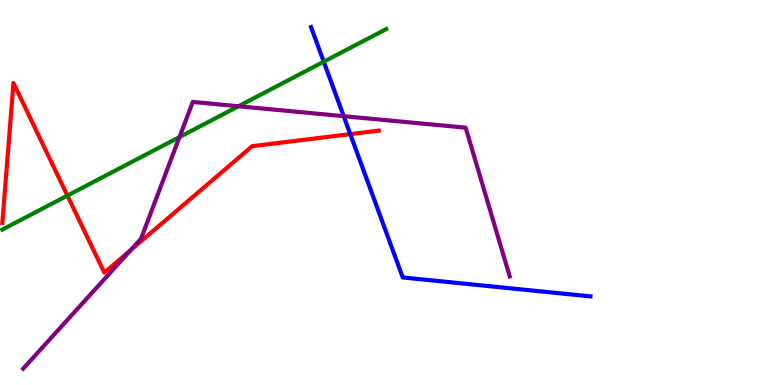[{'lines': ['blue', 'red'], 'intersections': [{'x': 4.52, 'y': 6.52}]}, {'lines': ['green', 'red'], 'intersections': [{'x': 0.87, 'y': 4.92}]}, {'lines': ['purple', 'red'], 'intersections': [{'x': 1.69, 'y': 3.5}]}, {'lines': ['blue', 'green'], 'intersections': [{'x': 4.18, 'y': 8.4}]}, {'lines': ['blue', 'purple'], 'intersections': [{'x': 4.43, 'y': 6.98}]}, {'lines': ['green', 'purple'], 'intersections': [{'x': 2.32, 'y': 6.44}, {'x': 3.08, 'y': 7.24}]}]